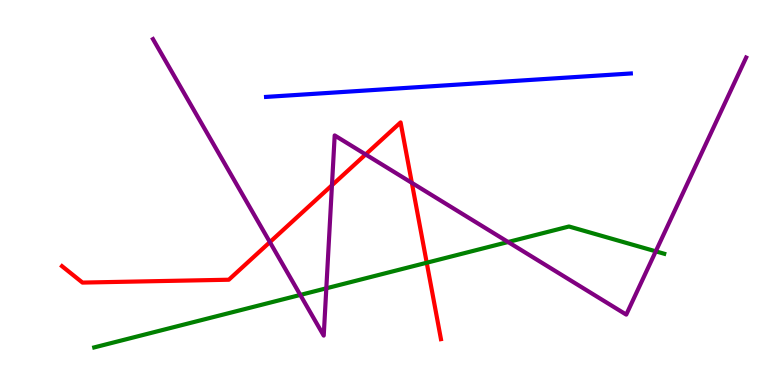[{'lines': ['blue', 'red'], 'intersections': []}, {'lines': ['green', 'red'], 'intersections': [{'x': 5.51, 'y': 3.18}]}, {'lines': ['purple', 'red'], 'intersections': [{'x': 3.48, 'y': 3.71}, {'x': 4.28, 'y': 5.19}, {'x': 4.72, 'y': 5.99}, {'x': 5.31, 'y': 5.25}]}, {'lines': ['blue', 'green'], 'intersections': []}, {'lines': ['blue', 'purple'], 'intersections': []}, {'lines': ['green', 'purple'], 'intersections': [{'x': 3.87, 'y': 2.34}, {'x': 4.21, 'y': 2.51}, {'x': 6.56, 'y': 3.71}, {'x': 8.46, 'y': 3.47}]}]